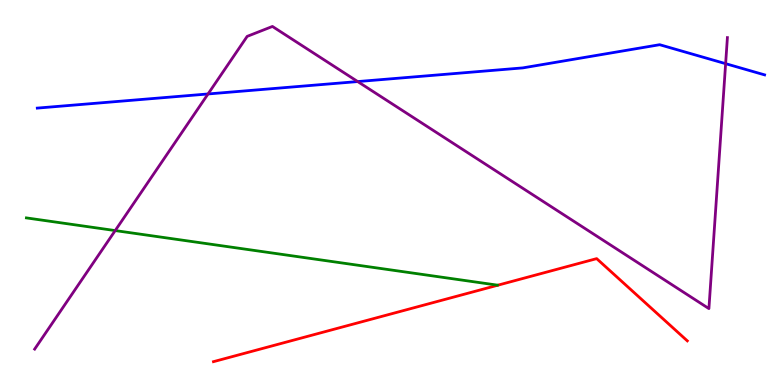[{'lines': ['blue', 'red'], 'intersections': []}, {'lines': ['green', 'red'], 'intersections': []}, {'lines': ['purple', 'red'], 'intersections': []}, {'lines': ['blue', 'green'], 'intersections': []}, {'lines': ['blue', 'purple'], 'intersections': [{'x': 2.68, 'y': 7.56}, {'x': 4.62, 'y': 7.88}, {'x': 9.36, 'y': 8.35}]}, {'lines': ['green', 'purple'], 'intersections': [{'x': 1.49, 'y': 4.01}]}]